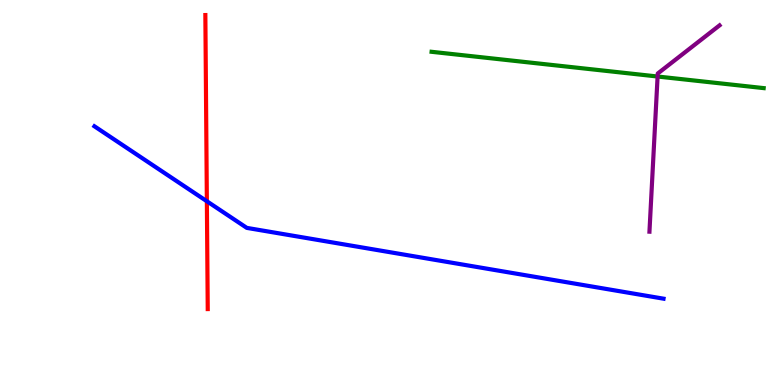[{'lines': ['blue', 'red'], 'intersections': [{'x': 2.67, 'y': 4.77}]}, {'lines': ['green', 'red'], 'intersections': []}, {'lines': ['purple', 'red'], 'intersections': []}, {'lines': ['blue', 'green'], 'intersections': []}, {'lines': ['blue', 'purple'], 'intersections': []}, {'lines': ['green', 'purple'], 'intersections': [{'x': 8.49, 'y': 8.01}]}]